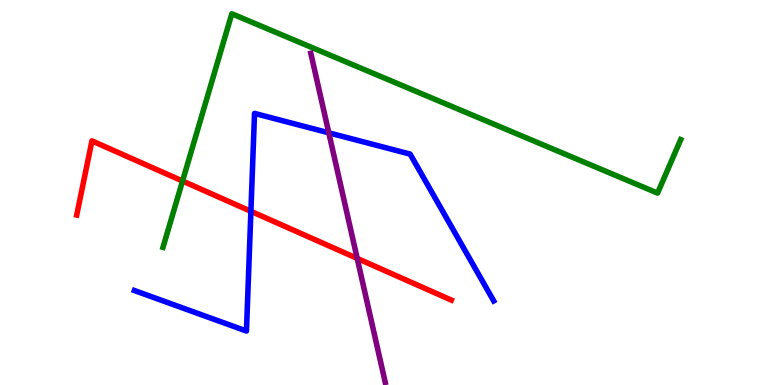[{'lines': ['blue', 'red'], 'intersections': [{'x': 3.24, 'y': 4.51}]}, {'lines': ['green', 'red'], 'intersections': [{'x': 2.36, 'y': 5.3}]}, {'lines': ['purple', 'red'], 'intersections': [{'x': 4.61, 'y': 3.29}]}, {'lines': ['blue', 'green'], 'intersections': []}, {'lines': ['blue', 'purple'], 'intersections': [{'x': 4.24, 'y': 6.55}]}, {'lines': ['green', 'purple'], 'intersections': []}]